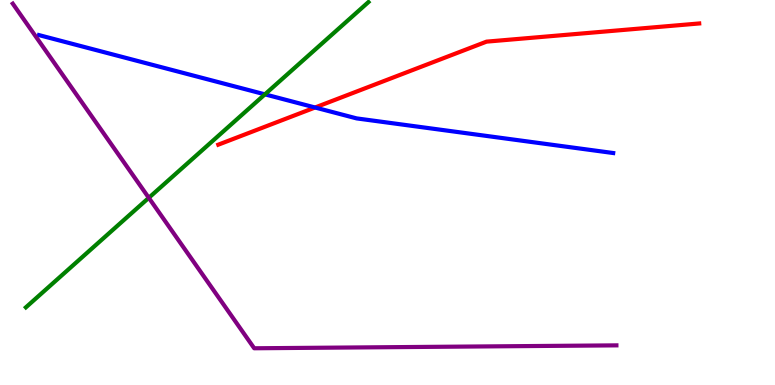[{'lines': ['blue', 'red'], 'intersections': [{'x': 4.07, 'y': 7.21}]}, {'lines': ['green', 'red'], 'intersections': []}, {'lines': ['purple', 'red'], 'intersections': []}, {'lines': ['blue', 'green'], 'intersections': [{'x': 3.42, 'y': 7.55}]}, {'lines': ['blue', 'purple'], 'intersections': []}, {'lines': ['green', 'purple'], 'intersections': [{'x': 1.92, 'y': 4.86}]}]